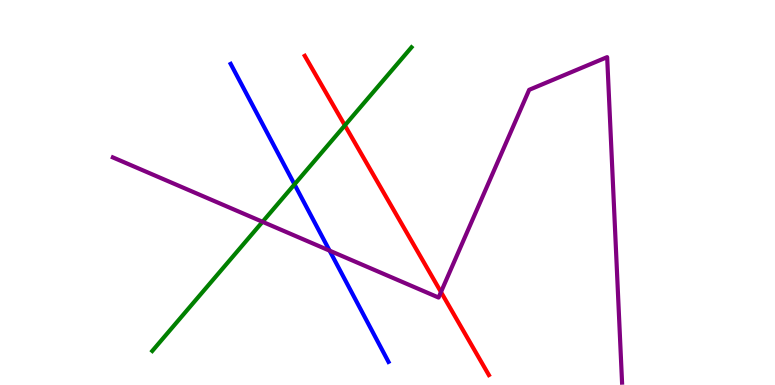[{'lines': ['blue', 'red'], 'intersections': []}, {'lines': ['green', 'red'], 'intersections': [{'x': 4.45, 'y': 6.74}]}, {'lines': ['purple', 'red'], 'intersections': [{'x': 5.69, 'y': 2.42}]}, {'lines': ['blue', 'green'], 'intersections': [{'x': 3.8, 'y': 5.21}]}, {'lines': ['blue', 'purple'], 'intersections': [{'x': 4.25, 'y': 3.49}]}, {'lines': ['green', 'purple'], 'intersections': [{'x': 3.39, 'y': 4.24}]}]